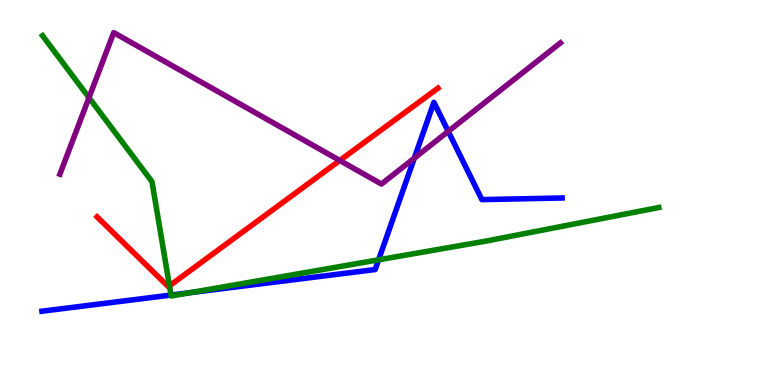[{'lines': ['blue', 'red'], 'intersections': []}, {'lines': ['green', 'red'], 'intersections': [{'x': 2.19, 'y': 2.58}]}, {'lines': ['purple', 'red'], 'intersections': [{'x': 4.38, 'y': 5.83}]}, {'lines': ['blue', 'green'], 'intersections': [{'x': 2.21, 'y': 2.34}, {'x': 2.45, 'y': 2.4}, {'x': 4.89, 'y': 3.25}]}, {'lines': ['blue', 'purple'], 'intersections': [{'x': 5.35, 'y': 5.89}, {'x': 5.78, 'y': 6.59}]}, {'lines': ['green', 'purple'], 'intersections': [{'x': 1.15, 'y': 7.46}]}]